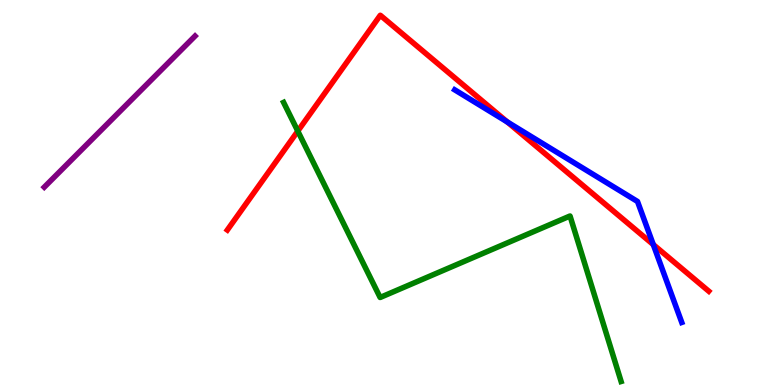[{'lines': ['blue', 'red'], 'intersections': [{'x': 6.55, 'y': 6.83}, {'x': 8.43, 'y': 3.65}]}, {'lines': ['green', 'red'], 'intersections': [{'x': 3.84, 'y': 6.6}]}, {'lines': ['purple', 'red'], 'intersections': []}, {'lines': ['blue', 'green'], 'intersections': []}, {'lines': ['blue', 'purple'], 'intersections': []}, {'lines': ['green', 'purple'], 'intersections': []}]